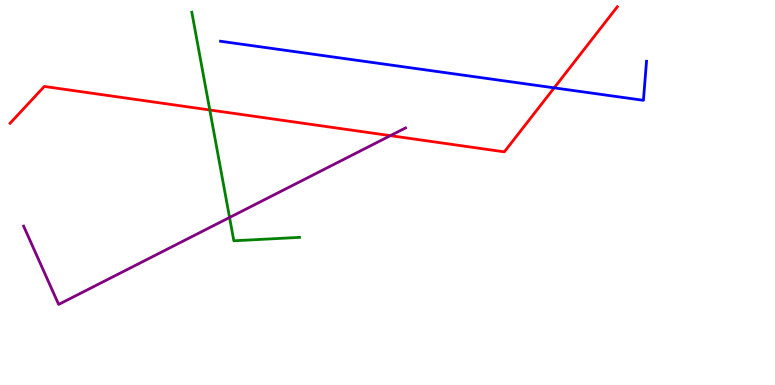[{'lines': ['blue', 'red'], 'intersections': [{'x': 7.15, 'y': 7.72}]}, {'lines': ['green', 'red'], 'intersections': [{'x': 2.71, 'y': 7.14}]}, {'lines': ['purple', 'red'], 'intersections': [{'x': 5.04, 'y': 6.48}]}, {'lines': ['blue', 'green'], 'intersections': []}, {'lines': ['blue', 'purple'], 'intersections': []}, {'lines': ['green', 'purple'], 'intersections': [{'x': 2.96, 'y': 4.35}]}]